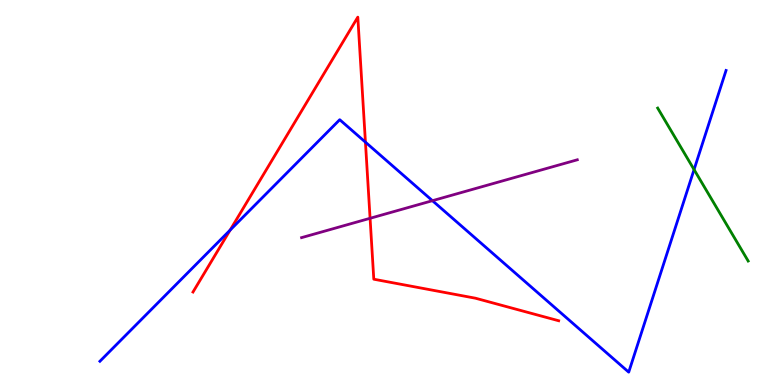[{'lines': ['blue', 'red'], 'intersections': [{'x': 2.97, 'y': 4.02}, {'x': 4.72, 'y': 6.31}]}, {'lines': ['green', 'red'], 'intersections': []}, {'lines': ['purple', 'red'], 'intersections': [{'x': 4.78, 'y': 4.33}]}, {'lines': ['blue', 'green'], 'intersections': [{'x': 8.96, 'y': 5.6}]}, {'lines': ['blue', 'purple'], 'intersections': [{'x': 5.58, 'y': 4.79}]}, {'lines': ['green', 'purple'], 'intersections': []}]